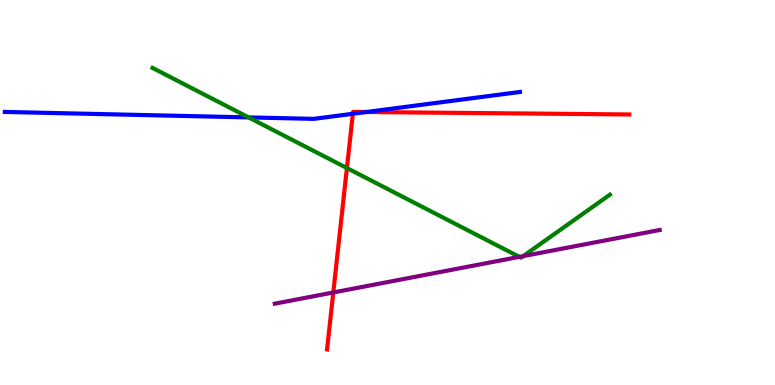[{'lines': ['blue', 'red'], 'intersections': [{'x': 4.55, 'y': 7.04}, {'x': 4.73, 'y': 7.09}]}, {'lines': ['green', 'red'], 'intersections': [{'x': 4.48, 'y': 5.64}]}, {'lines': ['purple', 'red'], 'intersections': [{'x': 4.3, 'y': 2.4}]}, {'lines': ['blue', 'green'], 'intersections': [{'x': 3.21, 'y': 6.95}]}, {'lines': ['blue', 'purple'], 'intersections': []}, {'lines': ['green', 'purple'], 'intersections': [{'x': 6.7, 'y': 3.33}, {'x': 6.75, 'y': 3.35}]}]